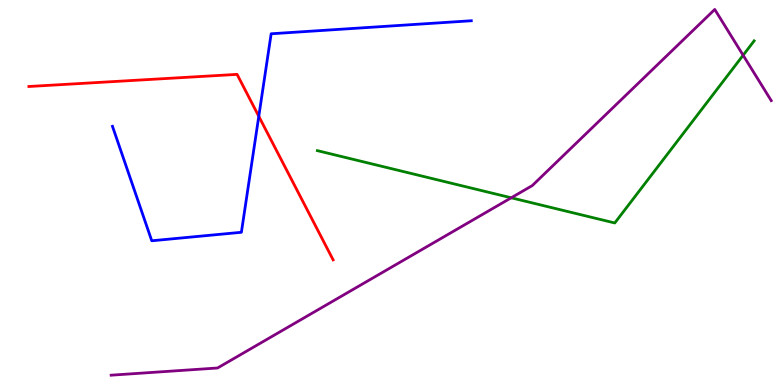[{'lines': ['blue', 'red'], 'intersections': [{'x': 3.34, 'y': 6.98}]}, {'lines': ['green', 'red'], 'intersections': []}, {'lines': ['purple', 'red'], 'intersections': []}, {'lines': ['blue', 'green'], 'intersections': []}, {'lines': ['blue', 'purple'], 'intersections': []}, {'lines': ['green', 'purple'], 'intersections': [{'x': 6.6, 'y': 4.86}, {'x': 9.59, 'y': 8.57}]}]